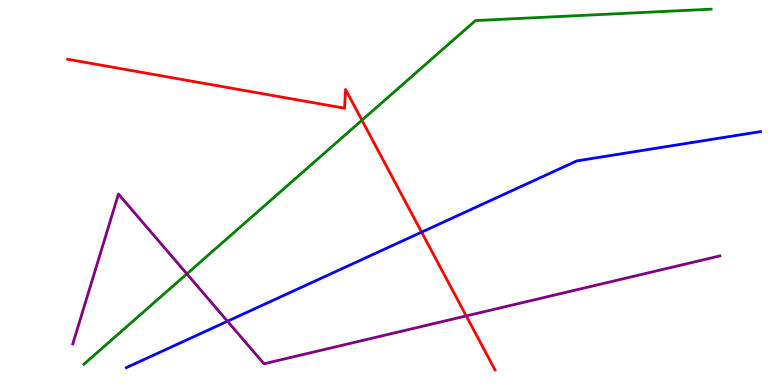[{'lines': ['blue', 'red'], 'intersections': [{'x': 5.44, 'y': 3.97}]}, {'lines': ['green', 'red'], 'intersections': [{'x': 4.67, 'y': 6.88}]}, {'lines': ['purple', 'red'], 'intersections': [{'x': 6.02, 'y': 1.79}]}, {'lines': ['blue', 'green'], 'intersections': []}, {'lines': ['blue', 'purple'], 'intersections': [{'x': 2.94, 'y': 1.66}]}, {'lines': ['green', 'purple'], 'intersections': [{'x': 2.41, 'y': 2.89}]}]